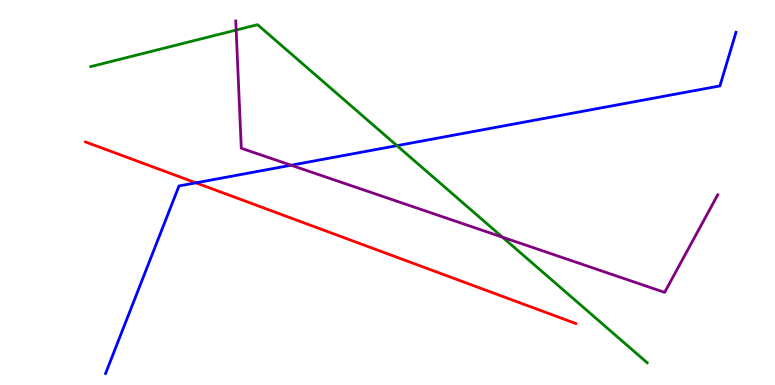[{'lines': ['blue', 'red'], 'intersections': [{'x': 2.53, 'y': 5.25}]}, {'lines': ['green', 'red'], 'intersections': []}, {'lines': ['purple', 'red'], 'intersections': []}, {'lines': ['blue', 'green'], 'intersections': [{'x': 5.12, 'y': 6.22}]}, {'lines': ['blue', 'purple'], 'intersections': [{'x': 3.76, 'y': 5.71}]}, {'lines': ['green', 'purple'], 'intersections': [{'x': 3.05, 'y': 9.22}, {'x': 6.48, 'y': 3.84}]}]